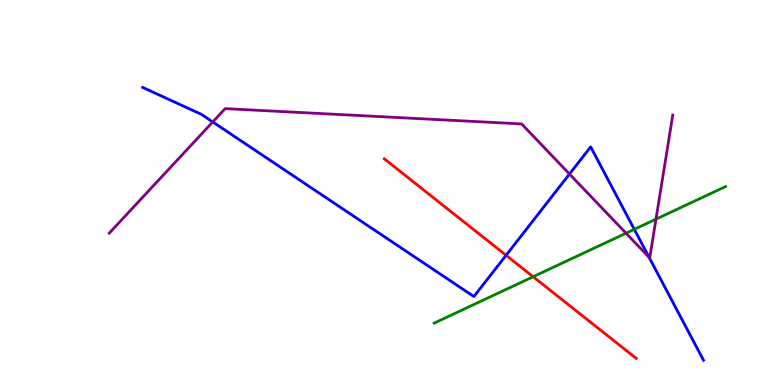[{'lines': ['blue', 'red'], 'intersections': [{'x': 6.53, 'y': 3.37}]}, {'lines': ['green', 'red'], 'intersections': [{'x': 6.88, 'y': 2.81}]}, {'lines': ['purple', 'red'], 'intersections': []}, {'lines': ['blue', 'green'], 'intersections': [{'x': 8.18, 'y': 4.04}]}, {'lines': ['blue', 'purple'], 'intersections': [{'x': 2.75, 'y': 6.83}, {'x': 7.35, 'y': 5.48}, {'x': 8.38, 'y': 3.32}]}, {'lines': ['green', 'purple'], 'intersections': [{'x': 8.08, 'y': 3.94}, {'x': 8.46, 'y': 4.31}]}]